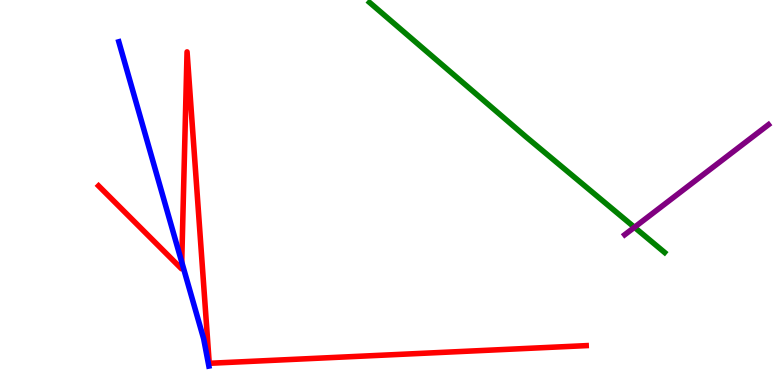[{'lines': ['blue', 'red'], 'intersections': [{'x': 2.34, 'y': 3.19}]}, {'lines': ['green', 'red'], 'intersections': []}, {'lines': ['purple', 'red'], 'intersections': []}, {'lines': ['blue', 'green'], 'intersections': []}, {'lines': ['blue', 'purple'], 'intersections': []}, {'lines': ['green', 'purple'], 'intersections': [{'x': 8.19, 'y': 4.1}]}]